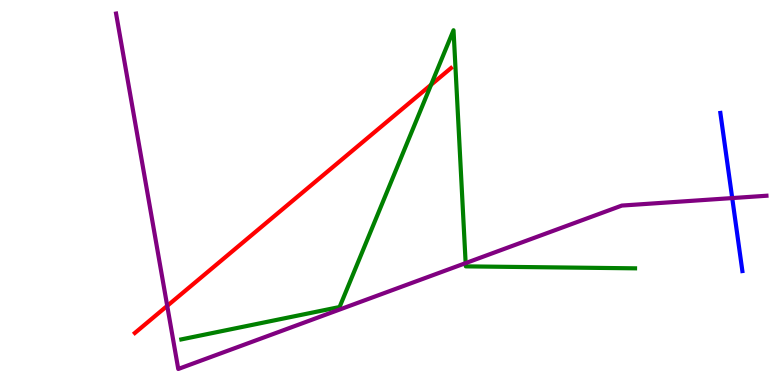[{'lines': ['blue', 'red'], 'intersections': []}, {'lines': ['green', 'red'], 'intersections': [{'x': 5.56, 'y': 7.8}]}, {'lines': ['purple', 'red'], 'intersections': [{'x': 2.16, 'y': 2.06}]}, {'lines': ['blue', 'green'], 'intersections': []}, {'lines': ['blue', 'purple'], 'intersections': [{'x': 9.45, 'y': 4.86}]}, {'lines': ['green', 'purple'], 'intersections': [{'x': 6.01, 'y': 3.17}]}]